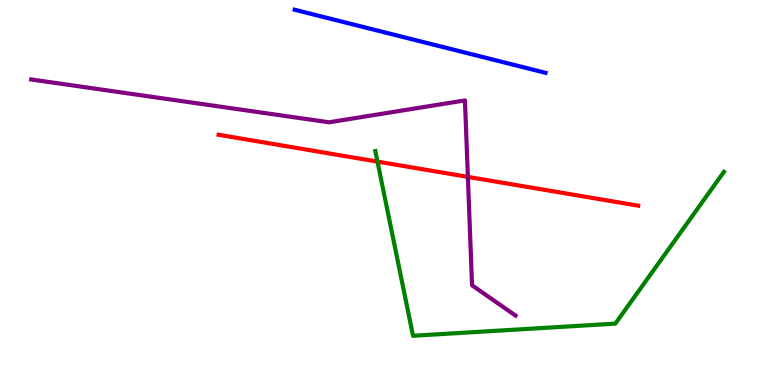[{'lines': ['blue', 'red'], 'intersections': []}, {'lines': ['green', 'red'], 'intersections': [{'x': 4.87, 'y': 5.8}]}, {'lines': ['purple', 'red'], 'intersections': [{'x': 6.04, 'y': 5.41}]}, {'lines': ['blue', 'green'], 'intersections': []}, {'lines': ['blue', 'purple'], 'intersections': []}, {'lines': ['green', 'purple'], 'intersections': []}]